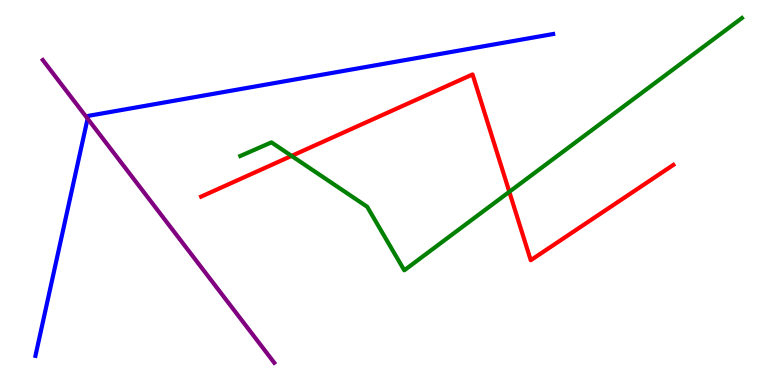[{'lines': ['blue', 'red'], 'intersections': []}, {'lines': ['green', 'red'], 'intersections': [{'x': 3.76, 'y': 5.95}, {'x': 6.57, 'y': 5.02}]}, {'lines': ['purple', 'red'], 'intersections': []}, {'lines': ['blue', 'green'], 'intersections': []}, {'lines': ['blue', 'purple'], 'intersections': [{'x': 1.13, 'y': 6.92}]}, {'lines': ['green', 'purple'], 'intersections': []}]